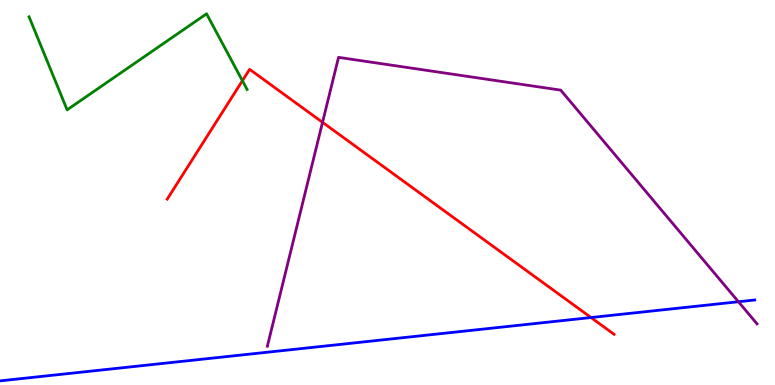[{'lines': ['blue', 'red'], 'intersections': [{'x': 7.63, 'y': 1.75}]}, {'lines': ['green', 'red'], 'intersections': [{'x': 3.13, 'y': 7.9}]}, {'lines': ['purple', 'red'], 'intersections': [{'x': 4.16, 'y': 6.82}]}, {'lines': ['blue', 'green'], 'intersections': []}, {'lines': ['blue', 'purple'], 'intersections': [{'x': 9.53, 'y': 2.16}]}, {'lines': ['green', 'purple'], 'intersections': []}]